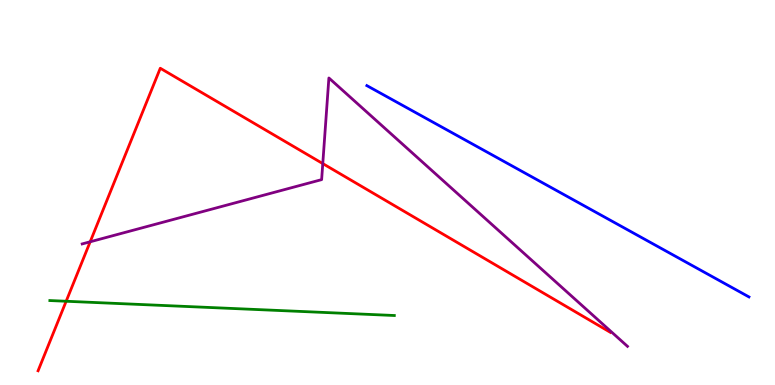[{'lines': ['blue', 'red'], 'intersections': []}, {'lines': ['green', 'red'], 'intersections': [{'x': 0.854, 'y': 2.18}]}, {'lines': ['purple', 'red'], 'intersections': [{'x': 1.16, 'y': 3.72}, {'x': 4.16, 'y': 5.75}]}, {'lines': ['blue', 'green'], 'intersections': []}, {'lines': ['blue', 'purple'], 'intersections': []}, {'lines': ['green', 'purple'], 'intersections': []}]